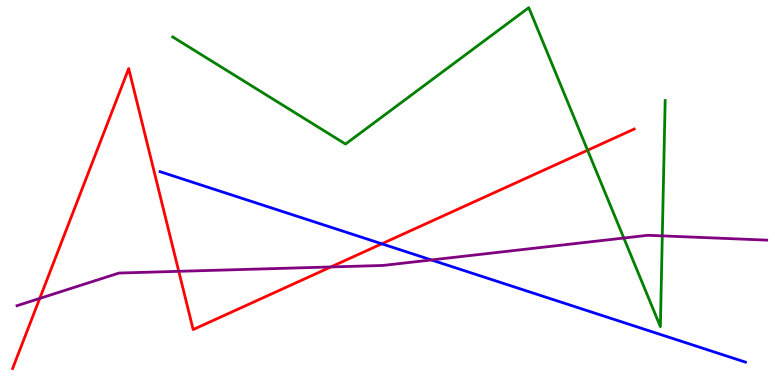[{'lines': ['blue', 'red'], 'intersections': [{'x': 4.93, 'y': 3.67}]}, {'lines': ['green', 'red'], 'intersections': [{'x': 7.58, 'y': 6.1}]}, {'lines': ['purple', 'red'], 'intersections': [{'x': 0.513, 'y': 2.25}, {'x': 2.31, 'y': 2.95}, {'x': 4.27, 'y': 3.07}]}, {'lines': ['blue', 'green'], 'intersections': []}, {'lines': ['blue', 'purple'], 'intersections': [{'x': 5.57, 'y': 3.25}]}, {'lines': ['green', 'purple'], 'intersections': [{'x': 8.05, 'y': 3.82}, {'x': 8.55, 'y': 3.87}]}]